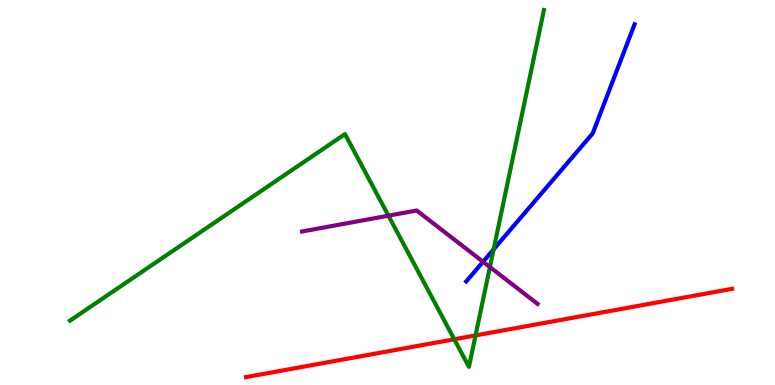[{'lines': ['blue', 'red'], 'intersections': []}, {'lines': ['green', 'red'], 'intersections': [{'x': 5.86, 'y': 1.19}, {'x': 6.14, 'y': 1.29}]}, {'lines': ['purple', 'red'], 'intersections': []}, {'lines': ['blue', 'green'], 'intersections': [{'x': 6.37, 'y': 3.52}]}, {'lines': ['blue', 'purple'], 'intersections': [{'x': 6.23, 'y': 3.2}]}, {'lines': ['green', 'purple'], 'intersections': [{'x': 5.01, 'y': 4.4}, {'x': 6.32, 'y': 3.06}]}]